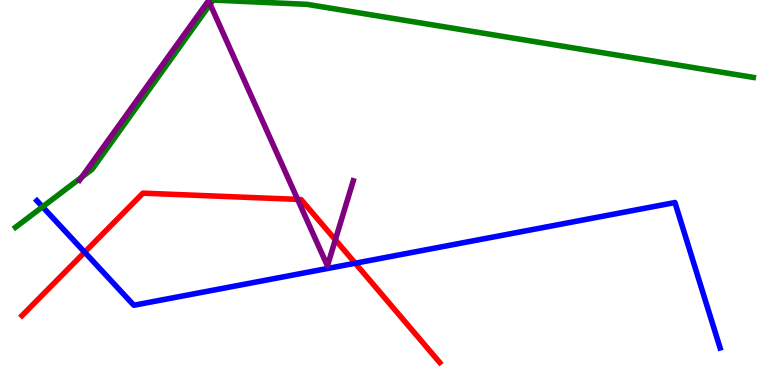[{'lines': ['blue', 'red'], 'intersections': [{'x': 1.09, 'y': 3.45}, {'x': 4.58, 'y': 3.16}]}, {'lines': ['green', 'red'], 'intersections': []}, {'lines': ['purple', 'red'], 'intersections': [{'x': 3.84, 'y': 4.82}, {'x': 4.33, 'y': 3.77}]}, {'lines': ['blue', 'green'], 'intersections': [{'x': 0.549, 'y': 4.63}]}, {'lines': ['blue', 'purple'], 'intersections': []}, {'lines': ['green', 'purple'], 'intersections': [{'x': 1.05, 'y': 5.4}, {'x': 2.71, 'y': 9.89}]}]